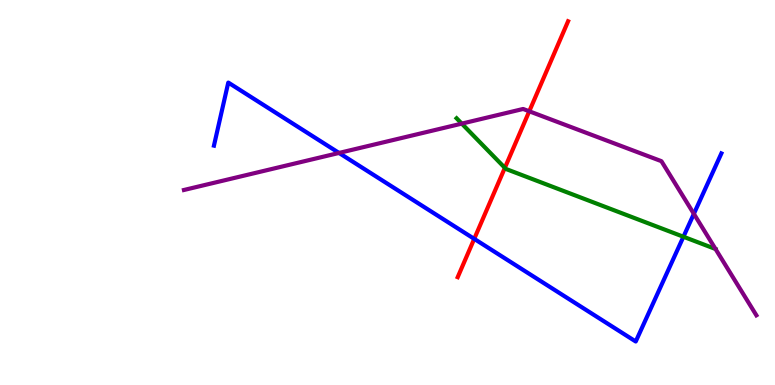[{'lines': ['blue', 'red'], 'intersections': [{'x': 6.12, 'y': 3.8}]}, {'lines': ['green', 'red'], 'intersections': [{'x': 6.51, 'y': 5.64}]}, {'lines': ['purple', 'red'], 'intersections': [{'x': 6.83, 'y': 7.11}]}, {'lines': ['blue', 'green'], 'intersections': [{'x': 8.82, 'y': 3.85}]}, {'lines': ['blue', 'purple'], 'intersections': [{'x': 4.37, 'y': 6.03}, {'x': 8.95, 'y': 4.45}]}, {'lines': ['green', 'purple'], 'intersections': [{'x': 5.96, 'y': 6.79}, {'x': 9.23, 'y': 3.53}]}]